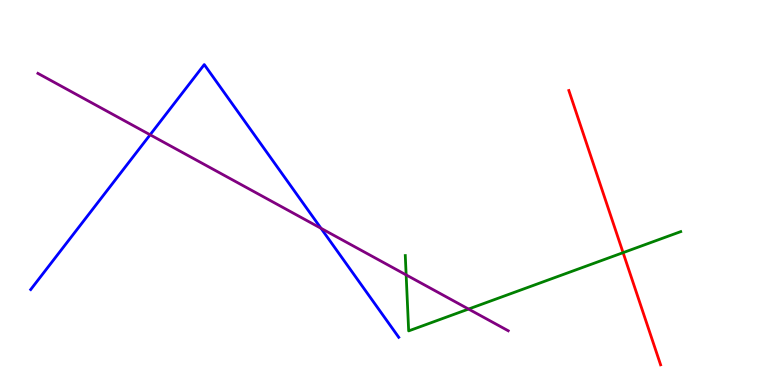[{'lines': ['blue', 'red'], 'intersections': []}, {'lines': ['green', 'red'], 'intersections': [{'x': 8.04, 'y': 3.44}]}, {'lines': ['purple', 'red'], 'intersections': []}, {'lines': ['blue', 'green'], 'intersections': []}, {'lines': ['blue', 'purple'], 'intersections': [{'x': 1.94, 'y': 6.5}, {'x': 4.14, 'y': 4.07}]}, {'lines': ['green', 'purple'], 'intersections': [{'x': 5.24, 'y': 2.86}, {'x': 6.05, 'y': 1.97}]}]